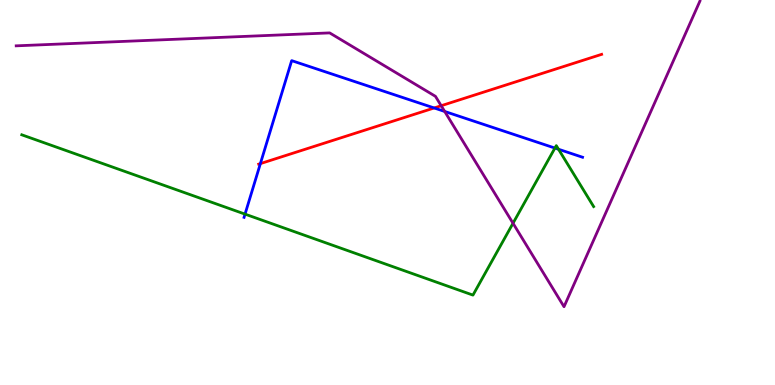[{'lines': ['blue', 'red'], 'intersections': [{'x': 3.36, 'y': 5.75}, {'x': 5.6, 'y': 7.2}]}, {'lines': ['green', 'red'], 'intersections': []}, {'lines': ['purple', 'red'], 'intersections': [{'x': 5.69, 'y': 7.25}]}, {'lines': ['blue', 'green'], 'intersections': [{'x': 3.16, 'y': 4.44}, {'x': 7.16, 'y': 6.15}, {'x': 7.21, 'y': 6.12}]}, {'lines': ['blue', 'purple'], 'intersections': [{'x': 5.74, 'y': 7.11}]}, {'lines': ['green', 'purple'], 'intersections': [{'x': 6.62, 'y': 4.2}]}]